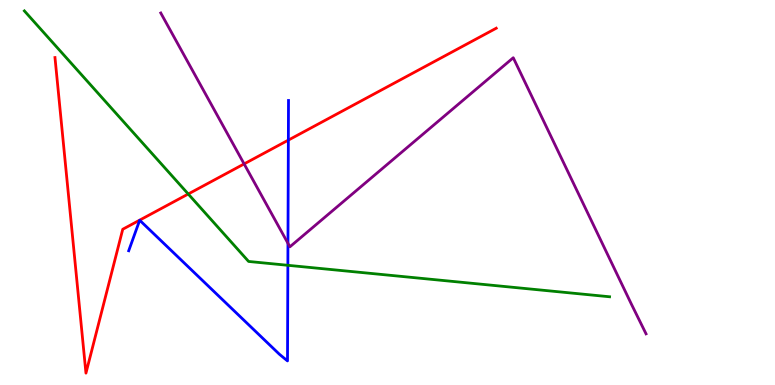[{'lines': ['blue', 'red'], 'intersections': [{'x': 3.72, 'y': 6.36}]}, {'lines': ['green', 'red'], 'intersections': [{'x': 2.43, 'y': 4.96}]}, {'lines': ['purple', 'red'], 'intersections': [{'x': 3.15, 'y': 5.74}]}, {'lines': ['blue', 'green'], 'intersections': [{'x': 3.71, 'y': 3.11}]}, {'lines': ['blue', 'purple'], 'intersections': [{'x': 3.72, 'y': 3.68}]}, {'lines': ['green', 'purple'], 'intersections': []}]